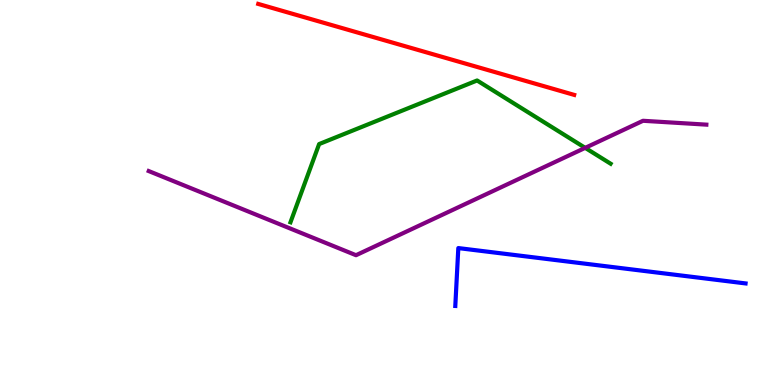[{'lines': ['blue', 'red'], 'intersections': []}, {'lines': ['green', 'red'], 'intersections': []}, {'lines': ['purple', 'red'], 'intersections': []}, {'lines': ['blue', 'green'], 'intersections': []}, {'lines': ['blue', 'purple'], 'intersections': []}, {'lines': ['green', 'purple'], 'intersections': [{'x': 7.55, 'y': 6.16}]}]